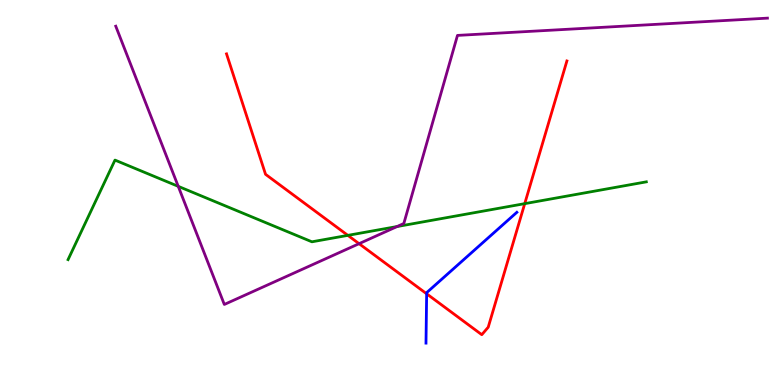[{'lines': ['blue', 'red'], 'intersections': [{'x': 5.51, 'y': 2.37}]}, {'lines': ['green', 'red'], 'intersections': [{'x': 4.49, 'y': 3.89}, {'x': 6.77, 'y': 4.71}]}, {'lines': ['purple', 'red'], 'intersections': [{'x': 4.63, 'y': 3.67}]}, {'lines': ['blue', 'green'], 'intersections': []}, {'lines': ['blue', 'purple'], 'intersections': []}, {'lines': ['green', 'purple'], 'intersections': [{'x': 2.3, 'y': 5.16}, {'x': 5.12, 'y': 4.12}]}]